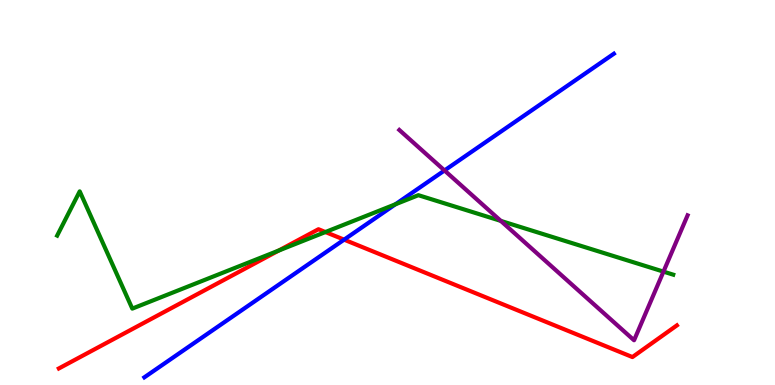[{'lines': ['blue', 'red'], 'intersections': [{'x': 4.44, 'y': 3.78}]}, {'lines': ['green', 'red'], 'intersections': [{'x': 3.6, 'y': 3.49}, {'x': 4.2, 'y': 3.97}]}, {'lines': ['purple', 'red'], 'intersections': []}, {'lines': ['blue', 'green'], 'intersections': [{'x': 5.1, 'y': 4.69}]}, {'lines': ['blue', 'purple'], 'intersections': [{'x': 5.74, 'y': 5.57}]}, {'lines': ['green', 'purple'], 'intersections': [{'x': 6.46, 'y': 4.26}, {'x': 8.56, 'y': 2.94}]}]